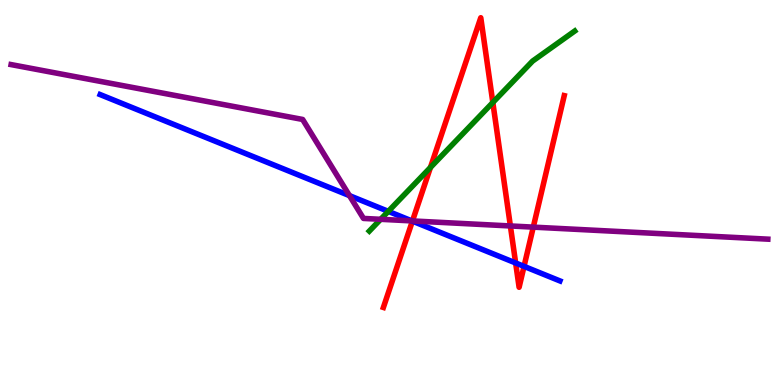[{'lines': ['blue', 'red'], 'intersections': [{'x': 5.32, 'y': 4.26}, {'x': 6.65, 'y': 3.17}, {'x': 6.76, 'y': 3.08}]}, {'lines': ['green', 'red'], 'intersections': [{'x': 5.55, 'y': 5.65}, {'x': 6.36, 'y': 7.34}]}, {'lines': ['purple', 'red'], 'intersections': [{'x': 5.32, 'y': 4.26}, {'x': 6.59, 'y': 4.13}, {'x': 6.88, 'y': 4.1}]}, {'lines': ['blue', 'green'], 'intersections': [{'x': 5.01, 'y': 4.51}]}, {'lines': ['blue', 'purple'], 'intersections': [{'x': 4.51, 'y': 4.92}, {'x': 5.31, 'y': 4.26}]}, {'lines': ['green', 'purple'], 'intersections': [{'x': 4.91, 'y': 4.3}]}]